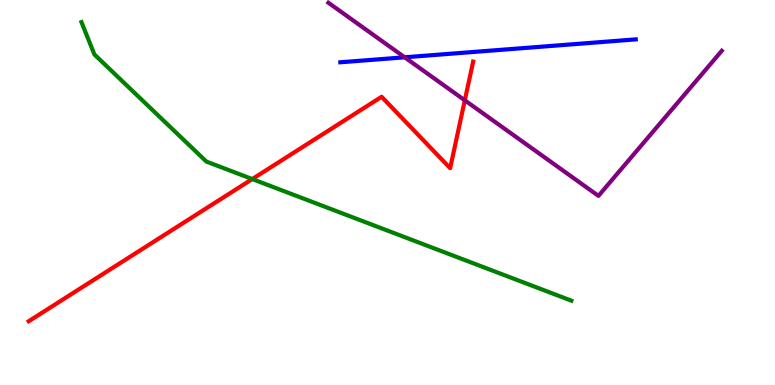[{'lines': ['blue', 'red'], 'intersections': []}, {'lines': ['green', 'red'], 'intersections': [{'x': 3.26, 'y': 5.35}]}, {'lines': ['purple', 'red'], 'intersections': [{'x': 6.0, 'y': 7.39}]}, {'lines': ['blue', 'green'], 'intersections': []}, {'lines': ['blue', 'purple'], 'intersections': [{'x': 5.22, 'y': 8.51}]}, {'lines': ['green', 'purple'], 'intersections': []}]